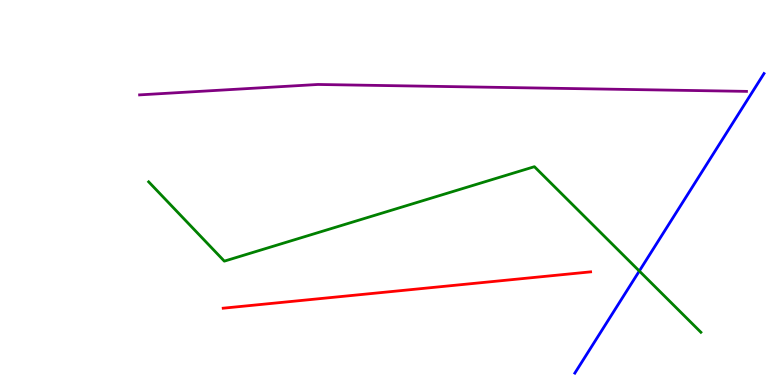[{'lines': ['blue', 'red'], 'intersections': []}, {'lines': ['green', 'red'], 'intersections': []}, {'lines': ['purple', 'red'], 'intersections': []}, {'lines': ['blue', 'green'], 'intersections': [{'x': 8.25, 'y': 2.96}]}, {'lines': ['blue', 'purple'], 'intersections': []}, {'lines': ['green', 'purple'], 'intersections': []}]